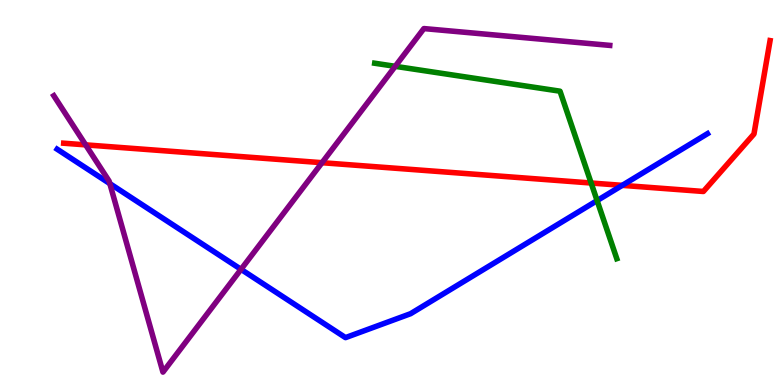[{'lines': ['blue', 'red'], 'intersections': [{'x': 8.03, 'y': 5.19}]}, {'lines': ['green', 'red'], 'intersections': [{'x': 7.63, 'y': 5.25}]}, {'lines': ['purple', 'red'], 'intersections': [{'x': 1.11, 'y': 6.24}, {'x': 4.15, 'y': 5.77}]}, {'lines': ['blue', 'green'], 'intersections': [{'x': 7.7, 'y': 4.79}]}, {'lines': ['blue', 'purple'], 'intersections': [{'x': 1.42, 'y': 5.23}, {'x': 3.11, 'y': 3.0}]}, {'lines': ['green', 'purple'], 'intersections': [{'x': 5.1, 'y': 8.28}]}]